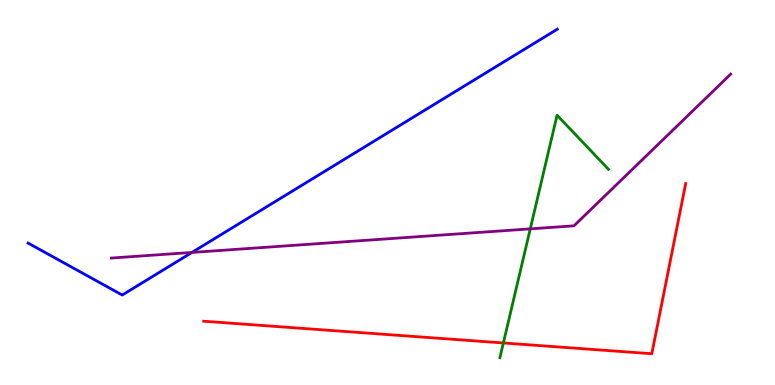[{'lines': ['blue', 'red'], 'intersections': []}, {'lines': ['green', 'red'], 'intersections': [{'x': 6.5, 'y': 1.09}]}, {'lines': ['purple', 'red'], 'intersections': []}, {'lines': ['blue', 'green'], 'intersections': []}, {'lines': ['blue', 'purple'], 'intersections': [{'x': 2.48, 'y': 3.44}]}, {'lines': ['green', 'purple'], 'intersections': [{'x': 6.84, 'y': 4.06}]}]